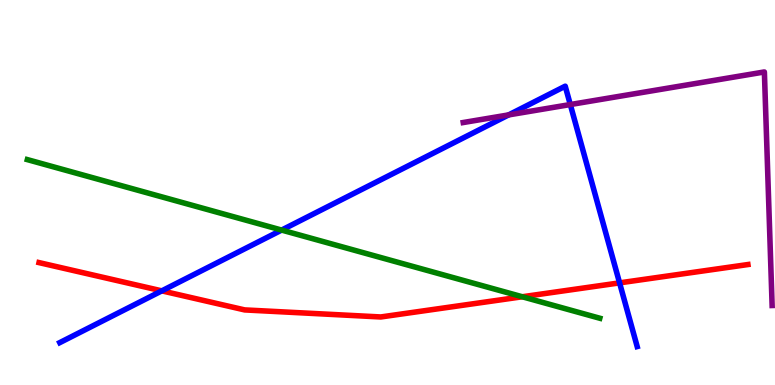[{'lines': ['blue', 'red'], 'intersections': [{'x': 2.09, 'y': 2.45}, {'x': 7.99, 'y': 2.65}]}, {'lines': ['green', 'red'], 'intersections': [{'x': 6.74, 'y': 2.29}]}, {'lines': ['purple', 'red'], 'intersections': []}, {'lines': ['blue', 'green'], 'intersections': [{'x': 3.63, 'y': 4.02}]}, {'lines': ['blue', 'purple'], 'intersections': [{'x': 6.56, 'y': 7.02}, {'x': 7.36, 'y': 7.28}]}, {'lines': ['green', 'purple'], 'intersections': []}]